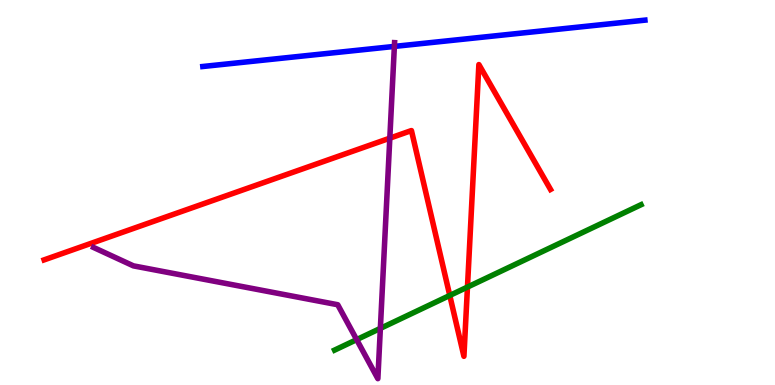[{'lines': ['blue', 'red'], 'intersections': []}, {'lines': ['green', 'red'], 'intersections': [{'x': 5.8, 'y': 2.33}, {'x': 6.03, 'y': 2.54}]}, {'lines': ['purple', 'red'], 'intersections': [{'x': 5.03, 'y': 6.41}]}, {'lines': ['blue', 'green'], 'intersections': []}, {'lines': ['blue', 'purple'], 'intersections': [{'x': 5.09, 'y': 8.79}]}, {'lines': ['green', 'purple'], 'intersections': [{'x': 4.6, 'y': 1.18}, {'x': 4.91, 'y': 1.47}]}]